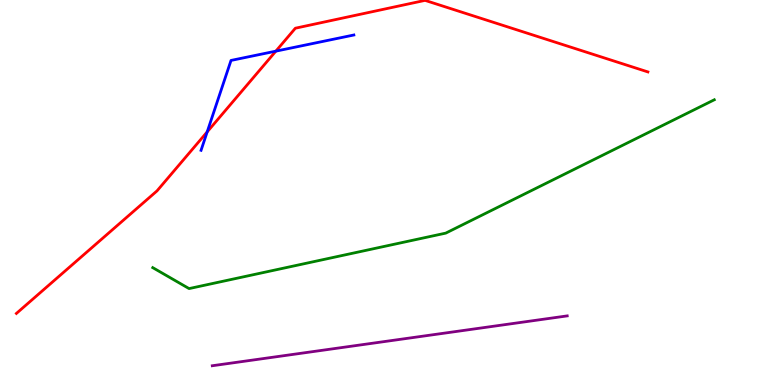[{'lines': ['blue', 'red'], 'intersections': [{'x': 2.67, 'y': 6.57}, {'x': 3.56, 'y': 8.67}]}, {'lines': ['green', 'red'], 'intersections': []}, {'lines': ['purple', 'red'], 'intersections': []}, {'lines': ['blue', 'green'], 'intersections': []}, {'lines': ['blue', 'purple'], 'intersections': []}, {'lines': ['green', 'purple'], 'intersections': []}]